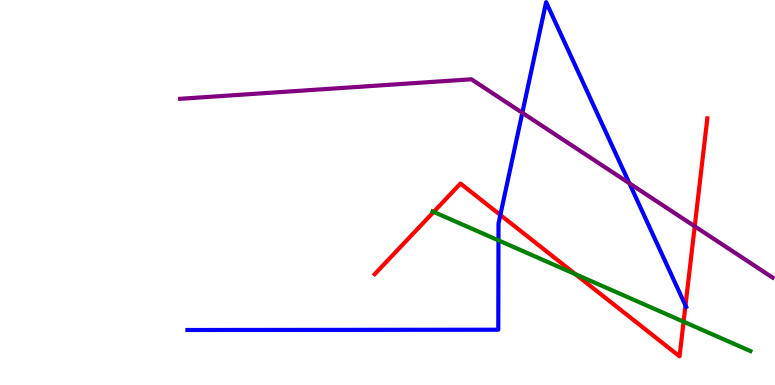[{'lines': ['blue', 'red'], 'intersections': [{'x': 6.46, 'y': 4.42}, {'x': 8.85, 'y': 2.07}]}, {'lines': ['green', 'red'], 'intersections': [{'x': 5.6, 'y': 4.5}, {'x': 7.42, 'y': 2.88}, {'x': 8.82, 'y': 1.64}]}, {'lines': ['purple', 'red'], 'intersections': [{'x': 8.96, 'y': 4.12}]}, {'lines': ['blue', 'green'], 'intersections': [{'x': 6.43, 'y': 3.76}]}, {'lines': ['blue', 'purple'], 'intersections': [{'x': 6.74, 'y': 7.07}, {'x': 8.12, 'y': 5.24}]}, {'lines': ['green', 'purple'], 'intersections': []}]